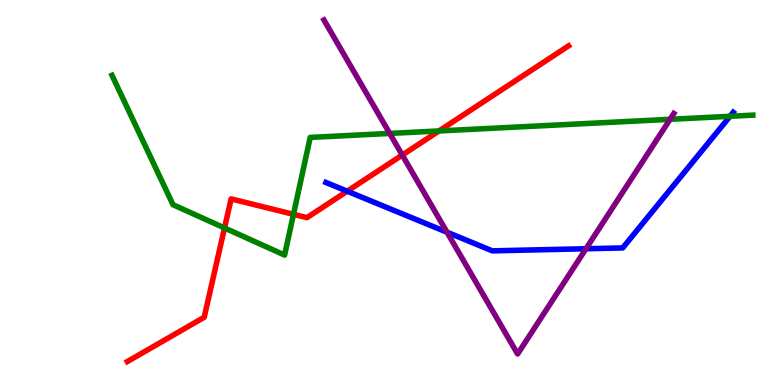[{'lines': ['blue', 'red'], 'intersections': [{'x': 4.48, 'y': 5.03}]}, {'lines': ['green', 'red'], 'intersections': [{'x': 2.9, 'y': 4.08}, {'x': 3.79, 'y': 4.43}, {'x': 5.66, 'y': 6.6}]}, {'lines': ['purple', 'red'], 'intersections': [{'x': 5.19, 'y': 5.97}]}, {'lines': ['blue', 'green'], 'intersections': [{'x': 9.42, 'y': 6.98}]}, {'lines': ['blue', 'purple'], 'intersections': [{'x': 5.77, 'y': 3.97}, {'x': 7.56, 'y': 3.54}]}, {'lines': ['green', 'purple'], 'intersections': [{'x': 5.03, 'y': 6.53}, {'x': 8.65, 'y': 6.9}]}]